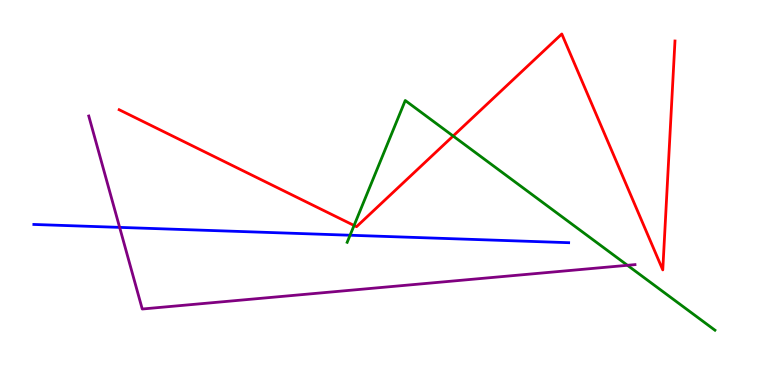[{'lines': ['blue', 'red'], 'intersections': []}, {'lines': ['green', 'red'], 'intersections': [{'x': 4.57, 'y': 4.14}, {'x': 5.85, 'y': 6.47}]}, {'lines': ['purple', 'red'], 'intersections': []}, {'lines': ['blue', 'green'], 'intersections': [{'x': 4.52, 'y': 3.89}]}, {'lines': ['blue', 'purple'], 'intersections': [{'x': 1.54, 'y': 4.09}]}, {'lines': ['green', 'purple'], 'intersections': [{'x': 8.1, 'y': 3.11}]}]